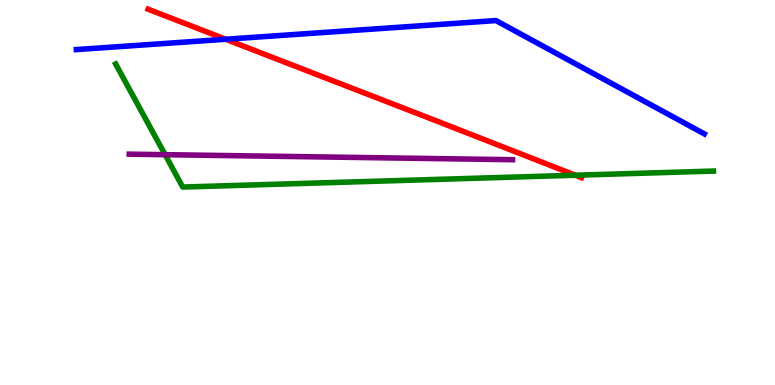[{'lines': ['blue', 'red'], 'intersections': [{'x': 2.91, 'y': 8.98}]}, {'lines': ['green', 'red'], 'intersections': [{'x': 7.42, 'y': 5.45}]}, {'lines': ['purple', 'red'], 'intersections': []}, {'lines': ['blue', 'green'], 'intersections': []}, {'lines': ['blue', 'purple'], 'intersections': []}, {'lines': ['green', 'purple'], 'intersections': [{'x': 2.13, 'y': 5.98}]}]